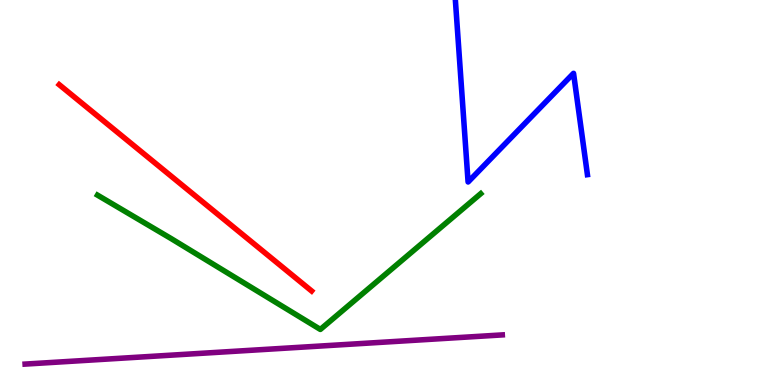[{'lines': ['blue', 'red'], 'intersections': []}, {'lines': ['green', 'red'], 'intersections': []}, {'lines': ['purple', 'red'], 'intersections': []}, {'lines': ['blue', 'green'], 'intersections': []}, {'lines': ['blue', 'purple'], 'intersections': []}, {'lines': ['green', 'purple'], 'intersections': []}]